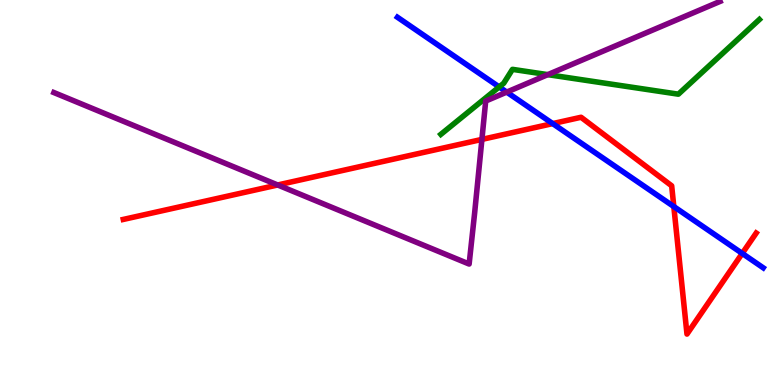[{'lines': ['blue', 'red'], 'intersections': [{'x': 7.13, 'y': 6.79}, {'x': 8.69, 'y': 4.63}, {'x': 9.58, 'y': 3.42}]}, {'lines': ['green', 'red'], 'intersections': []}, {'lines': ['purple', 'red'], 'intersections': [{'x': 3.58, 'y': 5.2}, {'x': 6.22, 'y': 6.38}]}, {'lines': ['blue', 'green'], 'intersections': [{'x': 6.44, 'y': 7.74}]}, {'lines': ['blue', 'purple'], 'intersections': [{'x': 6.54, 'y': 7.61}]}, {'lines': ['green', 'purple'], 'intersections': [{'x': 7.07, 'y': 8.06}]}]